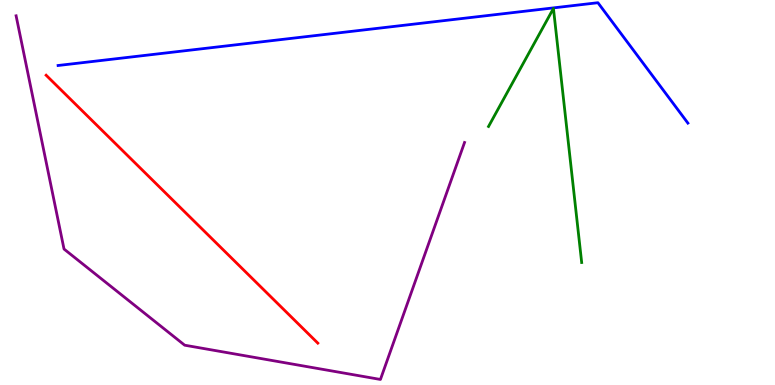[{'lines': ['blue', 'red'], 'intersections': []}, {'lines': ['green', 'red'], 'intersections': []}, {'lines': ['purple', 'red'], 'intersections': []}, {'lines': ['blue', 'green'], 'intersections': []}, {'lines': ['blue', 'purple'], 'intersections': []}, {'lines': ['green', 'purple'], 'intersections': []}]